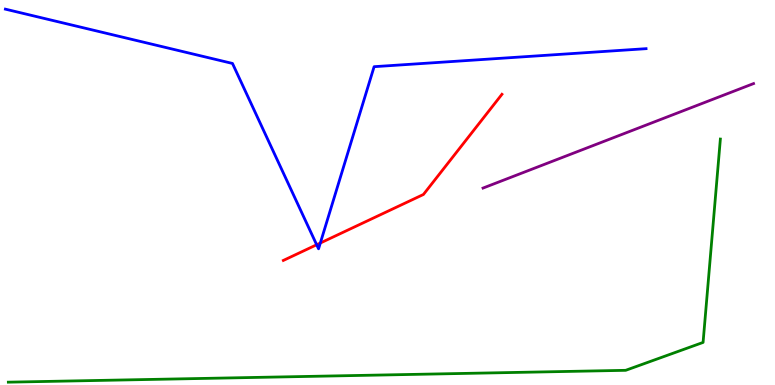[{'lines': ['blue', 'red'], 'intersections': [{'x': 4.09, 'y': 3.64}, {'x': 4.13, 'y': 3.69}]}, {'lines': ['green', 'red'], 'intersections': []}, {'lines': ['purple', 'red'], 'intersections': []}, {'lines': ['blue', 'green'], 'intersections': []}, {'lines': ['blue', 'purple'], 'intersections': []}, {'lines': ['green', 'purple'], 'intersections': []}]